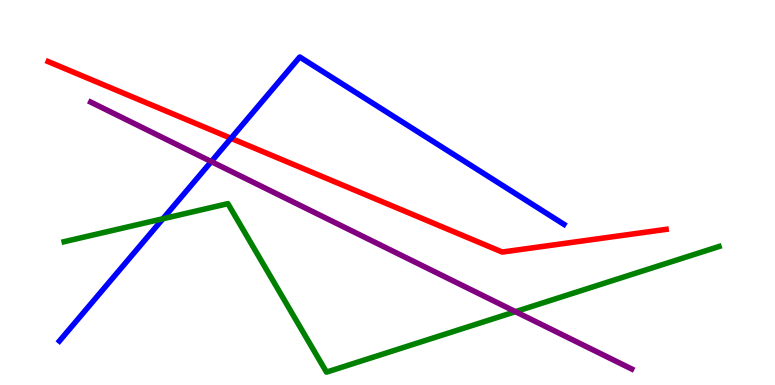[{'lines': ['blue', 'red'], 'intersections': [{'x': 2.98, 'y': 6.41}]}, {'lines': ['green', 'red'], 'intersections': []}, {'lines': ['purple', 'red'], 'intersections': []}, {'lines': ['blue', 'green'], 'intersections': [{'x': 2.1, 'y': 4.32}]}, {'lines': ['blue', 'purple'], 'intersections': [{'x': 2.73, 'y': 5.8}]}, {'lines': ['green', 'purple'], 'intersections': [{'x': 6.65, 'y': 1.91}]}]